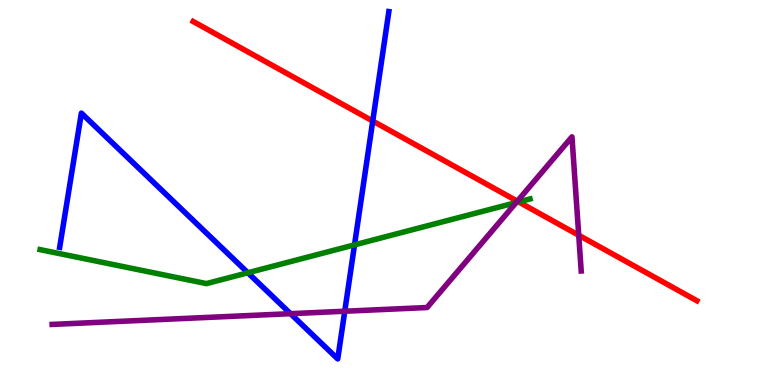[{'lines': ['blue', 'red'], 'intersections': [{'x': 4.81, 'y': 6.86}]}, {'lines': ['green', 'red'], 'intersections': [{'x': 6.69, 'y': 4.76}]}, {'lines': ['purple', 'red'], 'intersections': [{'x': 6.68, 'y': 4.77}, {'x': 7.47, 'y': 3.89}]}, {'lines': ['blue', 'green'], 'intersections': [{'x': 3.2, 'y': 2.92}, {'x': 4.57, 'y': 3.64}]}, {'lines': ['blue', 'purple'], 'intersections': [{'x': 3.75, 'y': 1.85}, {'x': 4.45, 'y': 1.92}]}, {'lines': ['green', 'purple'], 'intersections': [{'x': 6.66, 'y': 4.74}]}]